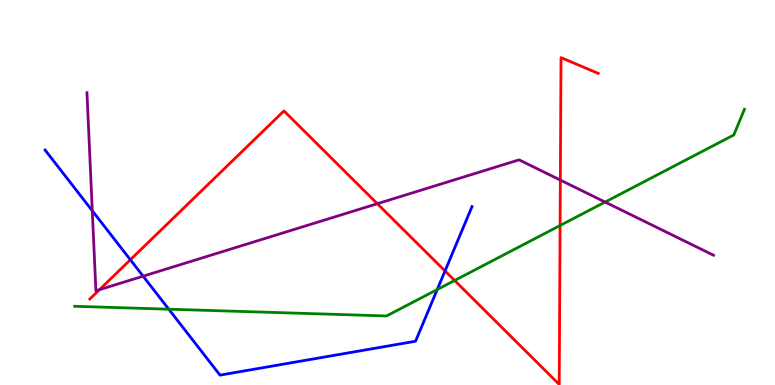[{'lines': ['blue', 'red'], 'intersections': [{'x': 1.68, 'y': 3.25}, {'x': 5.74, 'y': 2.96}]}, {'lines': ['green', 'red'], 'intersections': [{'x': 5.87, 'y': 2.71}, {'x': 7.23, 'y': 4.14}]}, {'lines': ['purple', 'red'], 'intersections': [{'x': 1.28, 'y': 2.48}, {'x': 4.87, 'y': 4.71}, {'x': 7.23, 'y': 5.32}]}, {'lines': ['blue', 'green'], 'intersections': [{'x': 2.18, 'y': 1.97}, {'x': 5.64, 'y': 2.48}]}, {'lines': ['blue', 'purple'], 'intersections': [{'x': 1.19, 'y': 4.53}, {'x': 1.85, 'y': 2.83}]}, {'lines': ['green', 'purple'], 'intersections': [{'x': 7.81, 'y': 4.75}]}]